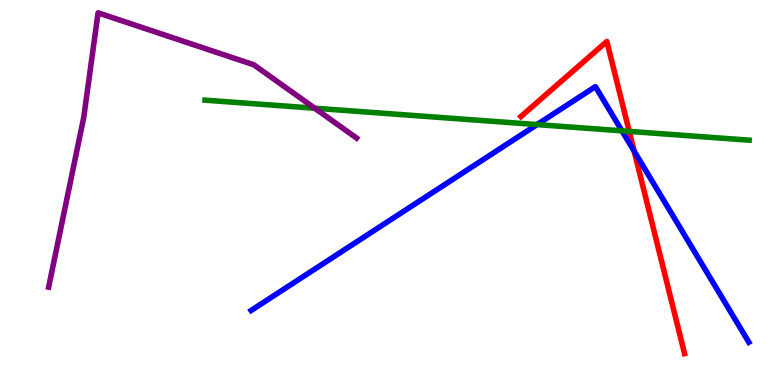[{'lines': ['blue', 'red'], 'intersections': [{'x': 8.18, 'y': 6.07}]}, {'lines': ['green', 'red'], 'intersections': [{'x': 8.12, 'y': 6.59}]}, {'lines': ['purple', 'red'], 'intersections': []}, {'lines': ['blue', 'green'], 'intersections': [{'x': 6.93, 'y': 6.76}, {'x': 8.03, 'y': 6.6}]}, {'lines': ['blue', 'purple'], 'intersections': []}, {'lines': ['green', 'purple'], 'intersections': [{'x': 4.06, 'y': 7.19}]}]